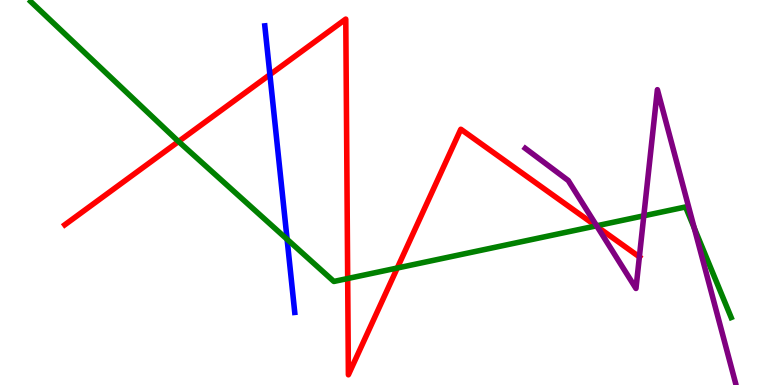[{'lines': ['blue', 'red'], 'intersections': [{'x': 3.48, 'y': 8.06}]}, {'lines': ['green', 'red'], 'intersections': [{'x': 2.3, 'y': 6.32}, {'x': 4.49, 'y': 2.77}, {'x': 5.13, 'y': 3.04}, {'x': 7.69, 'y': 4.13}]}, {'lines': ['purple', 'red'], 'intersections': [{'x': 7.71, 'y': 4.11}, {'x': 8.25, 'y': 3.33}]}, {'lines': ['blue', 'green'], 'intersections': [{'x': 3.7, 'y': 3.78}]}, {'lines': ['blue', 'purple'], 'intersections': []}, {'lines': ['green', 'purple'], 'intersections': [{'x': 7.7, 'y': 4.14}, {'x': 8.31, 'y': 4.39}, {'x': 8.96, 'y': 4.08}]}]